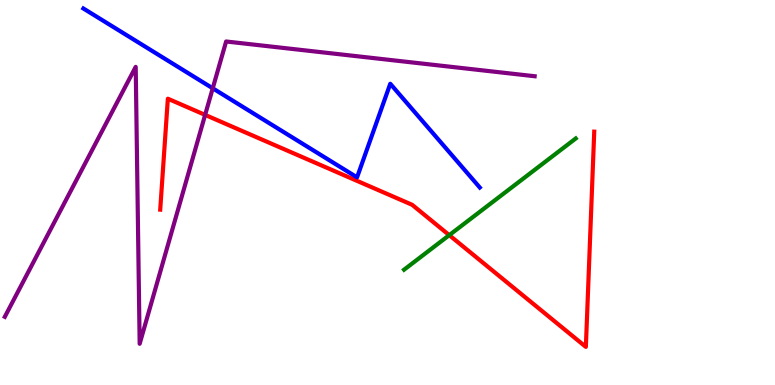[{'lines': ['blue', 'red'], 'intersections': []}, {'lines': ['green', 'red'], 'intersections': [{'x': 5.8, 'y': 3.89}]}, {'lines': ['purple', 'red'], 'intersections': [{'x': 2.65, 'y': 7.02}]}, {'lines': ['blue', 'green'], 'intersections': []}, {'lines': ['blue', 'purple'], 'intersections': [{'x': 2.74, 'y': 7.71}]}, {'lines': ['green', 'purple'], 'intersections': []}]